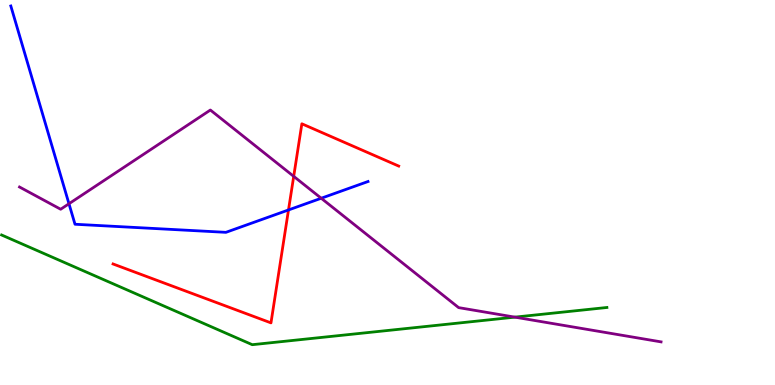[{'lines': ['blue', 'red'], 'intersections': [{'x': 3.72, 'y': 4.55}]}, {'lines': ['green', 'red'], 'intersections': []}, {'lines': ['purple', 'red'], 'intersections': [{'x': 3.79, 'y': 5.42}]}, {'lines': ['blue', 'green'], 'intersections': []}, {'lines': ['blue', 'purple'], 'intersections': [{'x': 0.89, 'y': 4.71}, {'x': 4.14, 'y': 4.85}]}, {'lines': ['green', 'purple'], 'intersections': [{'x': 6.64, 'y': 1.76}]}]